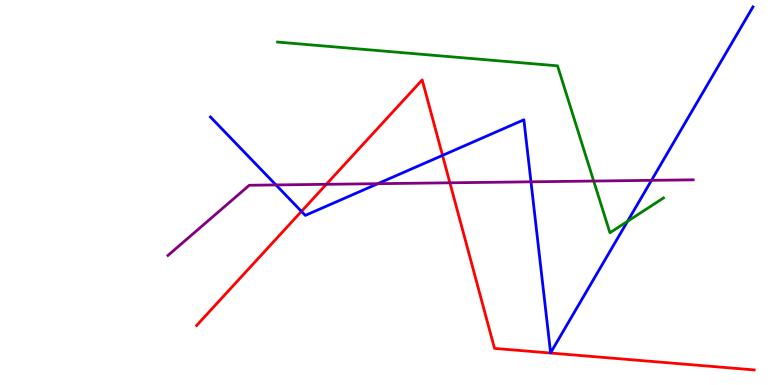[{'lines': ['blue', 'red'], 'intersections': [{'x': 3.89, 'y': 4.51}, {'x': 5.71, 'y': 5.96}]}, {'lines': ['green', 'red'], 'intersections': []}, {'lines': ['purple', 'red'], 'intersections': [{'x': 4.21, 'y': 5.21}, {'x': 5.81, 'y': 5.25}]}, {'lines': ['blue', 'green'], 'intersections': [{'x': 8.1, 'y': 4.25}]}, {'lines': ['blue', 'purple'], 'intersections': [{'x': 3.56, 'y': 5.2}, {'x': 4.87, 'y': 5.23}, {'x': 6.85, 'y': 5.28}, {'x': 8.41, 'y': 5.32}]}, {'lines': ['green', 'purple'], 'intersections': [{'x': 7.66, 'y': 5.3}]}]